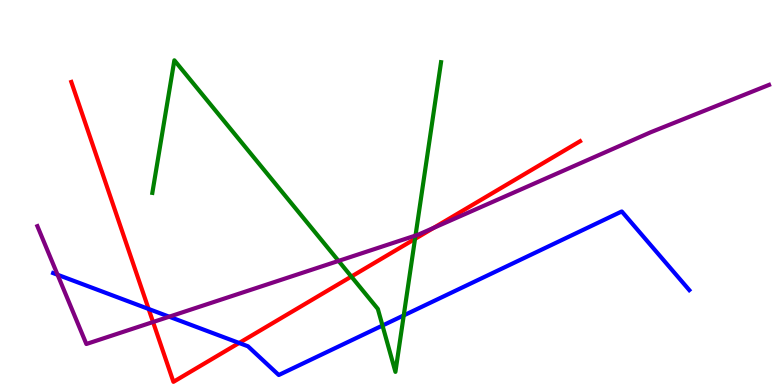[{'lines': ['blue', 'red'], 'intersections': [{'x': 1.92, 'y': 1.97}, {'x': 3.09, 'y': 1.09}]}, {'lines': ['green', 'red'], 'intersections': [{'x': 4.53, 'y': 2.82}, {'x': 5.36, 'y': 3.79}]}, {'lines': ['purple', 'red'], 'intersections': [{'x': 1.97, 'y': 1.64}, {'x': 5.59, 'y': 4.08}]}, {'lines': ['blue', 'green'], 'intersections': [{'x': 4.94, 'y': 1.54}, {'x': 5.21, 'y': 1.81}]}, {'lines': ['blue', 'purple'], 'intersections': [{'x': 0.743, 'y': 2.86}, {'x': 2.18, 'y': 1.77}]}, {'lines': ['green', 'purple'], 'intersections': [{'x': 4.37, 'y': 3.22}, {'x': 5.36, 'y': 3.88}]}]